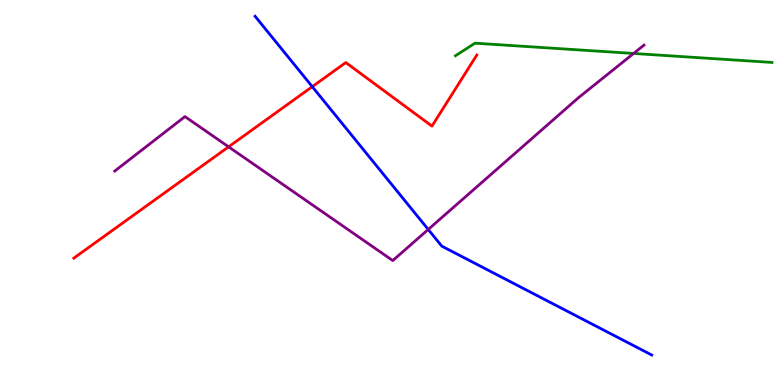[{'lines': ['blue', 'red'], 'intersections': [{'x': 4.03, 'y': 7.75}]}, {'lines': ['green', 'red'], 'intersections': []}, {'lines': ['purple', 'red'], 'intersections': [{'x': 2.95, 'y': 6.19}]}, {'lines': ['blue', 'green'], 'intersections': []}, {'lines': ['blue', 'purple'], 'intersections': [{'x': 5.53, 'y': 4.04}]}, {'lines': ['green', 'purple'], 'intersections': [{'x': 8.18, 'y': 8.61}]}]